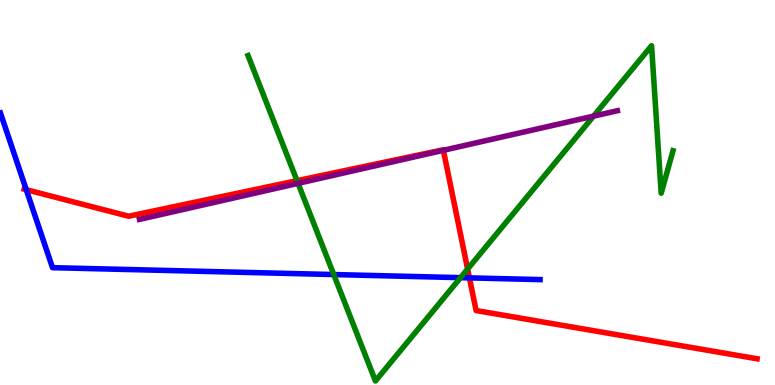[{'lines': ['blue', 'red'], 'intersections': [{'x': 0.339, 'y': 5.07}, {'x': 6.06, 'y': 2.78}]}, {'lines': ['green', 'red'], 'intersections': [{'x': 3.83, 'y': 5.31}, {'x': 6.03, 'y': 3.01}]}, {'lines': ['purple', 'red'], 'intersections': [{'x': 5.72, 'y': 6.1}]}, {'lines': ['blue', 'green'], 'intersections': [{'x': 4.31, 'y': 2.87}, {'x': 5.94, 'y': 2.79}]}, {'lines': ['blue', 'purple'], 'intersections': []}, {'lines': ['green', 'purple'], 'intersections': [{'x': 3.85, 'y': 5.24}, {'x': 7.66, 'y': 6.98}]}]